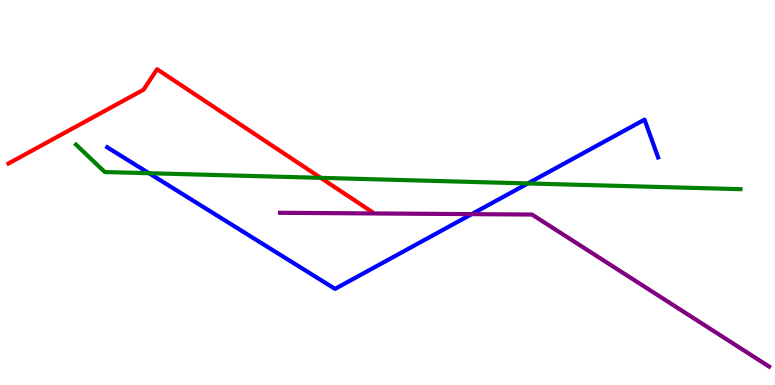[{'lines': ['blue', 'red'], 'intersections': []}, {'lines': ['green', 'red'], 'intersections': [{'x': 4.14, 'y': 5.38}]}, {'lines': ['purple', 'red'], 'intersections': []}, {'lines': ['blue', 'green'], 'intersections': [{'x': 1.92, 'y': 5.5}, {'x': 6.81, 'y': 5.24}]}, {'lines': ['blue', 'purple'], 'intersections': [{'x': 6.09, 'y': 4.44}]}, {'lines': ['green', 'purple'], 'intersections': []}]